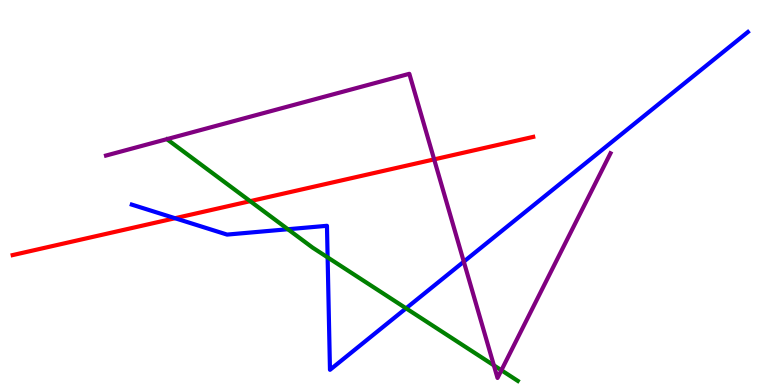[{'lines': ['blue', 'red'], 'intersections': [{'x': 2.26, 'y': 4.33}]}, {'lines': ['green', 'red'], 'intersections': [{'x': 3.23, 'y': 4.78}]}, {'lines': ['purple', 'red'], 'intersections': [{'x': 5.6, 'y': 5.86}]}, {'lines': ['blue', 'green'], 'intersections': [{'x': 3.71, 'y': 4.05}, {'x': 4.23, 'y': 3.31}, {'x': 5.24, 'y': 1.99}]}, {'lines': ['blue', 'purple'], 'intersections': [{'x': 5.98, 'y': 3.2}]}, {'lines': ['green', 'purple'], 'intersections': [{'x': 6.37, 'y': 0.51}, {'x': 6.47, 'y': 0.383}]}]